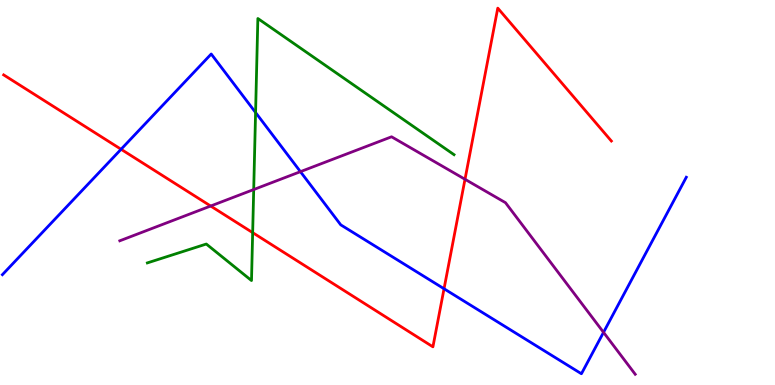[{'lines': ['blue', 'red'], 'intersections': [{'x': 1.56, 'y': 6.12}, {'x': 5.73, 'y': 2.5}]}, {'lines': ['green', 'red'], 'intersections': [{'x': 3.26, 'y': 3.96}]}, {'lines': ['purple', 'red'], 'intersections': [{'x': 2.72, 'y': 4.65}, {'x': 6.0, 'y': 5.34}]}, {'lines': ['blue', 'green'], 'intersections': [{'x': 3.3, 'y': 7.08}]}, {'lines': ['blue', 'purple'], 'intersections': [{'x': 3.88, 'y': 5.54}, {'x': 7.79, 'y': 1.37}]}, {'lines': ['green', 'purple'], 'intersections': [{'x': 3.27, 'y': 5.08}]}]